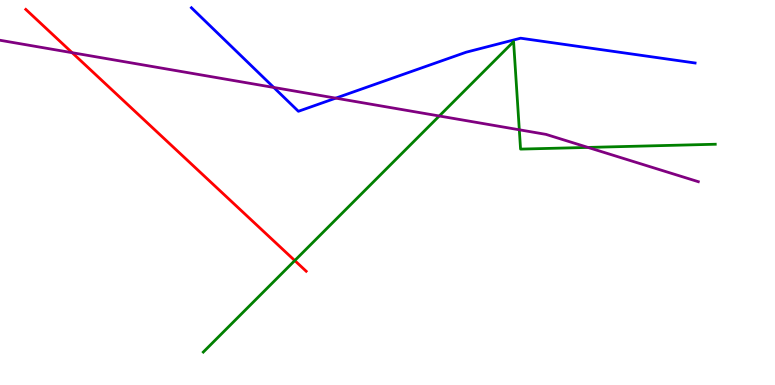[{'lines': ['blue', 'red'], 'intersections': []}, {'lines': ['green', 'red'], 'intersections': [{'x': 3.8, 'y': 3.23}]}, {'lines': ['purple', 'red'], 'intersections': [{'x': 0.931, 'y': 8.63}]}, {'lines': ['blue', 'green'], 'intersections': []}, {'lines': ['blue', 'purple'], 'intersections': [{'x': 3.53, 'y': 7.73}, {'x': 4.33, 'y': 7.45}]}, {'lines': ['green', 'purple'], 'intersections': [{'x': 5.67, 'y': 6.99}, {'x': 6.7, 'y': 6.63}, {'x': 7.59, 'y': 6.17}]}]